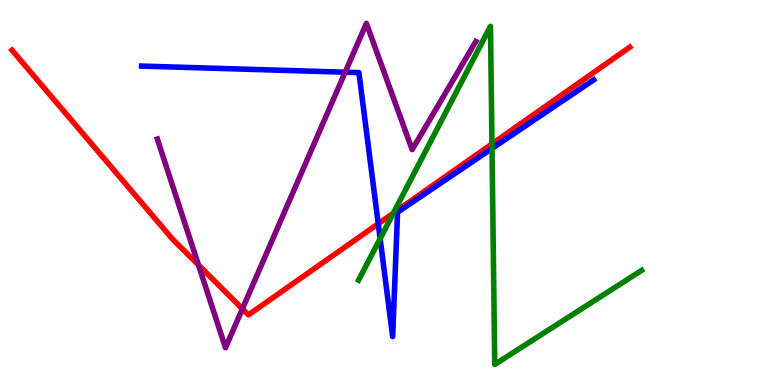[{'lines': ['blue', 'red'], 'intersections': [{'x': 4.88, 'y': 4.19}]}, {'lines': ['green', 'red'], 'intersections': [{'x': 5.08, 'y': 4.46}, {'x': 6.35, 'y': 6.26}]}, {'lines': ['purple', 'red'], 'intersections': [{'x': 2.56, 'y': 3.12}, {'x': 3.13, 'y': 1.98}]}, {'lines': ['blue', 'green'], 'intersections': [{'x': 4.9, 'y': 3.8}, {'x': 6.35, 'y': 6.14}]}, {'lines': ['blue', 'purple'], 'intersections': [{'x': 4.45, 'y': 8.12}]}, {'lines': ['green', 'purple'], 'intersections': []}]